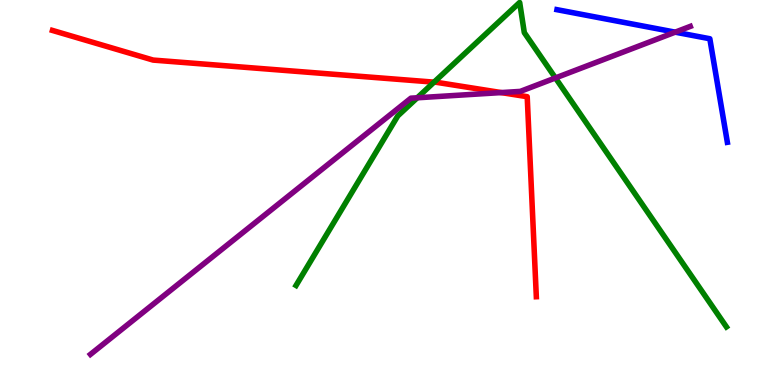[{'lines': ['blue', 'red'], 'intersections': []}, {'lines': ['green', 'red'], 'intersections': [{'x': 5.6, 'y': 7.87}]}, {'lines': ['purple', 'red'], 'intersections': [{'x': 6.47, 'y': 7.6}]}, {'lines': ['blue', 'green'], 'intersections': []}, {'lines': ['blue', 'purple'], 'intersections': [{'x': 8.71, 'y': 9.16}]}, {'lines': ['green', 'purple'], 'intersections': [{'x': 5.38, 'y': 7.46}, {'x': 7.17, 'y': 7.98}]}]